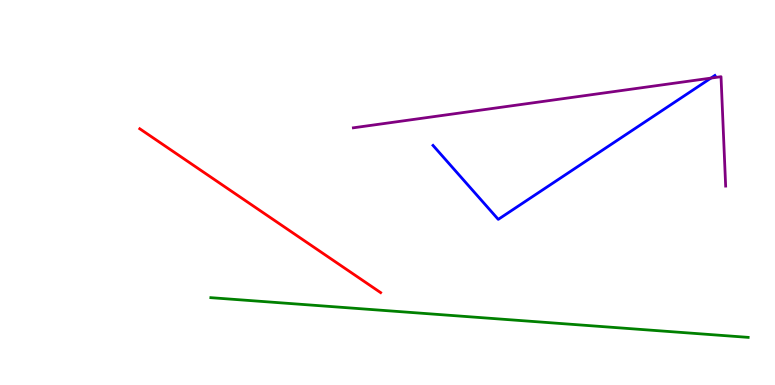[{'lines': ['blue', 'red'], 'intersections': []}, {'lines': ['green', 'red'], 'intersections': []}, {'lines': ['purple', 'red'], 'intersections': []}, {'lines': ['blue', 'green'], 'intersections': []}, {'lines': ['blue', 'purple'], 'intersections': [{'x': 9.17, 'y': 7.97}]}, {'lines': ['green', 'purple'], 'intersections': []}]